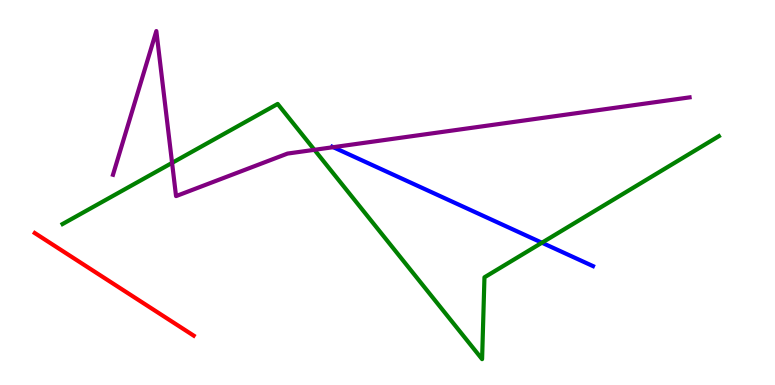[{'lines': ['blue', 'red'], 'intersections': []}, {'lines': ['green', 'red'], 'intersections': []}, {'lines': ['purple', 'red'], 'intersections': []}, {'lines': ['blue', 'green'], 'intersections': [{'x': 6.99, 'y': 3.7}]}, {'lines': ['blue', 'purple'], 'intersections': [{'x': 4.3, 'y': 6.18}]}, {'lines': ['green', 'purple'], 'intersections': [{'x': 2.22, 'y': 5.77}, {'x': 4.06, 'y': 6.11}]}]